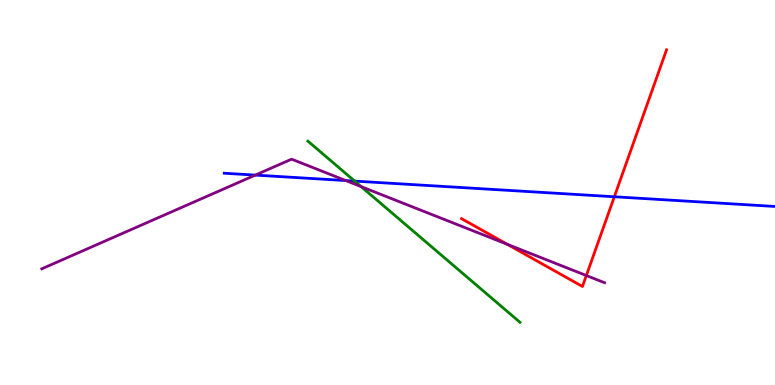[{'lines': ['blue', 'red'], 'intersections': [{'x': 7.93, 'y': 4.89}]}, {'lines': ['green', 'red'], 'intersections': []}, {'lines': ['purple', 'red'], 'intersections': [{'x': 6.55, 'y': 3.65}, {'x': 7.57, 'y': 2.84}]}, {'lines': ['blue', 'green'], 'intersections': [{'x': 4.58, 'y': 5.3}]}, {'lines': ['blue', 'purple'], 'intersections': [{'x': 3.29, 'y': 5.45}, {'x': 4.46, 'y': 5.31}]}, {'lines': ['green', 'purple'], 'intersections': [{'x': 4.66, 'y': 5.15}]}]